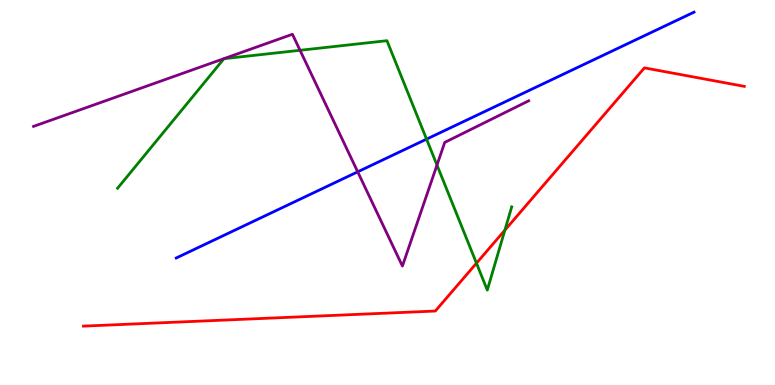[{'lines': ['blue', 'red'], 'intersections': []}, {'lines': ['green', 'red'], 'intersections': [{'x': 6.15, 'y': 3.16}, {'x': 6.51, 'y': 4.02}]}, {'lines': ['purple', 'red'], 'intersections': []}, {'lines': ['blue', 'green'], 'intersections': [{'x': 5.5, 'y': 6.39}]}, {'lines': ['blue', 'purple'], 'intersections': [{'x': 4.62, 'y': 5.54}]}, {'lines': ['green', 'purple'], 'intersections': [{'x': 3.87, 'y': 8.69}, {'x': 5.64, 'y': 5.71}]}]